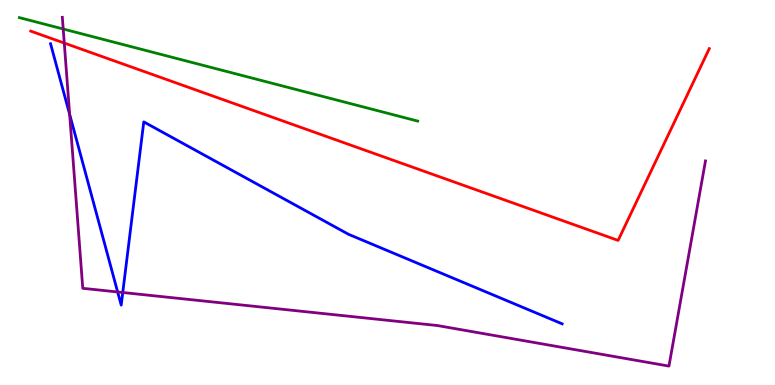[{'lines': ['blue', 'red'], 'intersections': []}, {'lines': ['green', 'red'], 'intersections': []}, {'lines': ['purple', 'red'], 'intersections': [{'x': 0.829, 'y': 8.88}]}, {'lines': ['blue', 'green'], 'intersections': []}, {'lines': ['blue', 'purple'], 'intersections': [{'x': 0.899, 'y': 7.03}, {'x': 1.52, 'y': 2.42}, {'x': 1.58, 'y': 2.4}]}, {'lines': ['green', 'purple'], 'intersections': [{'x': 0.816, 'y': 9.25}]}]